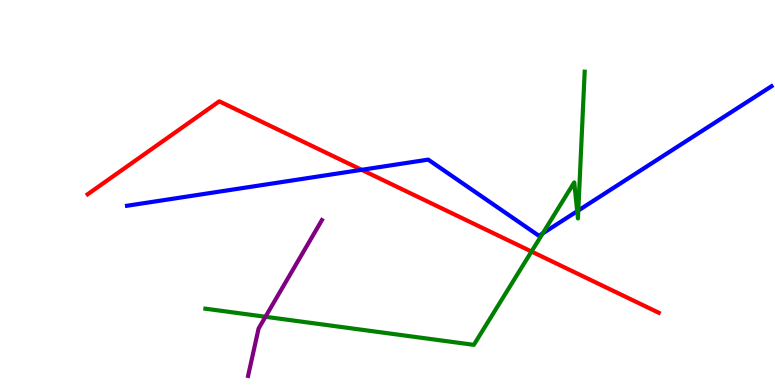[{'lines': ['blue', 'red'], 'intersections': [{'x': 4.67, 'y': 5.59}]}, {'lines': ['green', 'red'], 'intersections': [{'x': 6.86, 'y': 3.47}]}, {'lines': ['purple', 'red'], 'intersections': []}, {'lines': ['blue', 'green'], 'intersections': [{'x': 7.0, 'y': 3.94}, {'x': 7.45, 'y': 4.51}, {'x': 7.46, 'y': 4.53}]}, {'lines': ['blue', 'purple'], 'intersections': []}, {'lines': ['green', 'purple'], 'intersections': [{'x': 3.43, 'y': 1.77}]}]